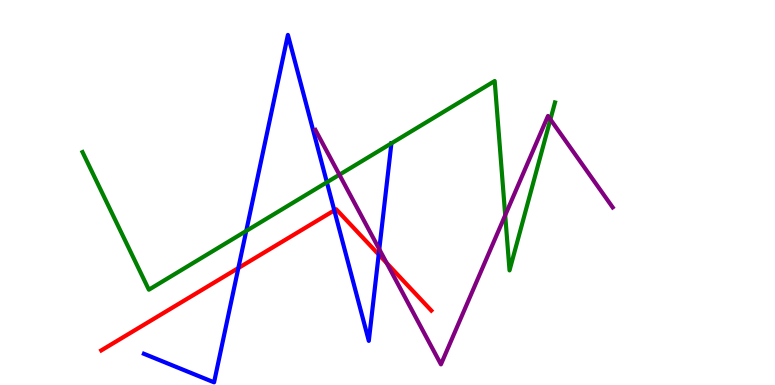[{'lines': ['blue', 'red'], 'intersections': [{'x': 3.08, 'y': 3.04}, {'x': 4.31, 'y': 4.54}, {'x': 4.89, 'y': 3.39}]}, {'lines': ['green', 'red'], 'intersections': []}, {'lines': ['purple', 'red'], 'intersections': [{'x': 4.99, 'y': 3.17}]}, {'lines': ['blue', 'green'], 'intersections': [{'x': 3.18, 'y': 4.0}, {'x': 4.22, 'y': 5.27}, {'x': 5.05, 'y': 6.28}]}, {'lines': ['blue', 'purple'], 'intersections': [{'x': 4.89, 'y': 3.53}]}, {'lines': ['green', 'purple'], 'intersections': [{'x': 4.38, 'y': 5.46}, {'x': 6.52, 'y': 4.41}, {'x': 7.1, 'y': 6.9}]}]